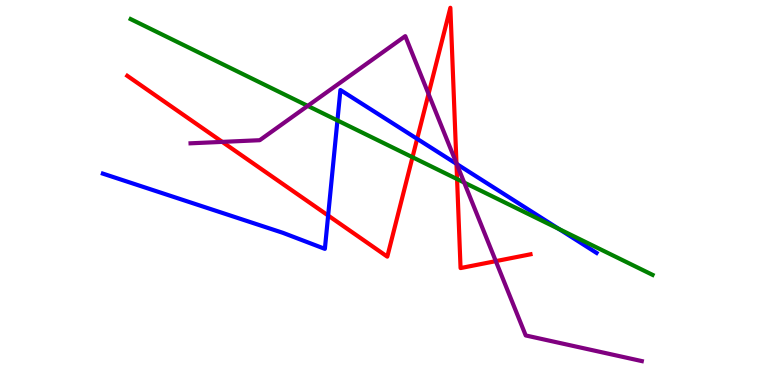[{'lines': ['blue', 'red'], 'intersections': [{'x': 4.23, 'y': 4.4}, {'x': 5.38, 'y': 6.39}, {'x': 5.89, 'y': 5.74}]}, {'lines': ['green', 'red'], 'intersections': [{'x': 5.32, 'y': 5.92}, {'x': 5.9, 'y': 5.35}]}, {'lines': ['purple', 'red'], 'intersections': [{'x': 2.87, 'y': 6.31}, {'x': 5.53, 'y': 7.56}, {'x': 5.89, 'y': 5.76}, {'x': 6.4, 'y': 3.22}]}, {'lines': ['blue', 'green'], 'intersections': [{'x': 4.35, 'y': 6.87}, {'x': 7.21, 'y': 4.05}]}, {'lines': ['blue', 'purple'], 'intersections': [{'x': 5.89, 'y': 5.74}]}, {'lines': ['green', 'purple'], 'intersections': [{'x': 3.97, 'y': 7.25}, {'x': 5.99, 'y': 5.26}]}]